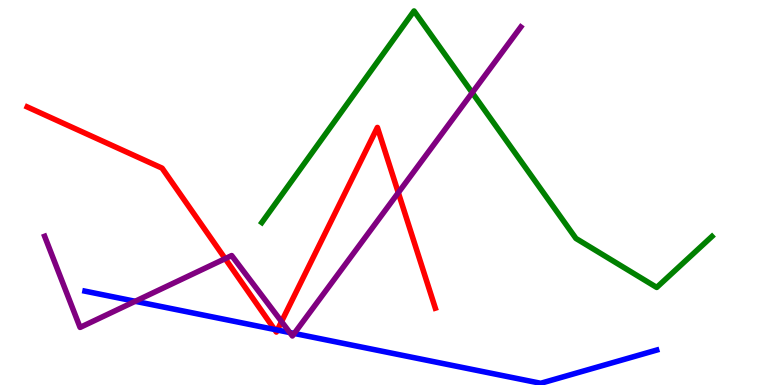[{'lines': ['blue', 'red'], 'intersections': [{'x': 3.54, 'y': 1.44}, {'x': 3.58, 'y': 1.43}]}, {'lines': ['green', 'red'], 'intersections': []}, {'lines': ['purple', 'red'], 'intersections': [{'x': 2.91, 'y': 3.28}, {'x': 3.63, 'y': 1.65}, {'x': 5.14, 'y': 5.0}]}, {'lines': ['blue', 'green'], 'intersections': []}, {'lines': ['blue', 'purple'], 'intersections': [{'x': 1.74, 'y': 2.17}, {'x': 3.74, 'y': 1.36}, {'x': 3.8, 'y': 1.34}]}, {'lines': ['green', 'purple'], 'intersections': [{'x': 6.09, 'y': 7.59}]}]